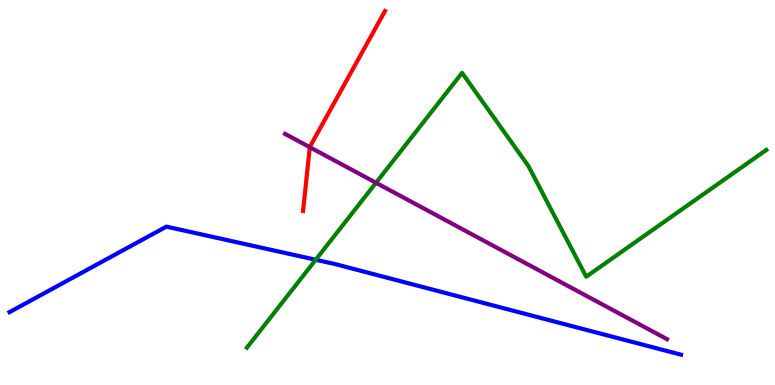[{'lines': ['blue', 'red'], 'intersections': []}, {'lines': ['green', 'red'], 'intersections': []}, {'lines': ['purple', 'red'], 'intersections': [{'x': 4.0, 'y': 6.18}]}, {'lines': ['blue', 'green'], 'intersections': [{'x': 4.07, 'y': 3.25}]}, {'lines': ['blue', 'purple'], 'intersections': []}, {'lines': ['green', 'purple'], 'intersections': [{'x': 4.85, 'y': 5.25}]}]